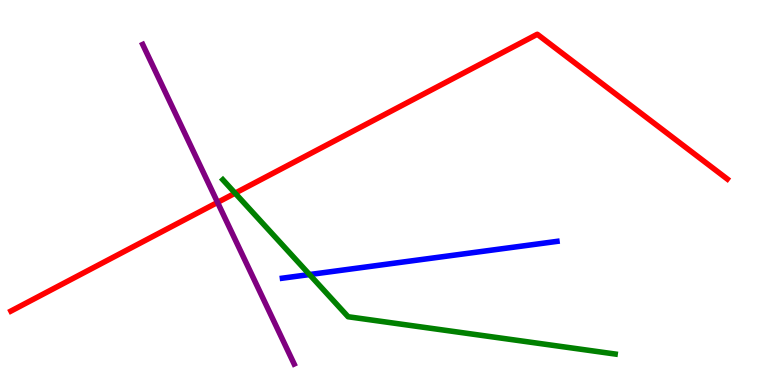[{'lines': ['blue', 'red'], 'intersections': []}, {'lines': ['green', 'red'], 'intersections': [{'x': 3.03, 'y': 4.98}]}, {'lines': ['purple', 'red'], 'intersections': [{'x': 2.81, 'y': 4.74}]}, {'lines': ['blue', 'green'], 'intersections': [{'x': 3.99, 'y': 2.87}]}, {'lines': ['blue', 'purple'], 'intersections': []}, {'lines': ['green', 'purple'], 'intersections': []}]